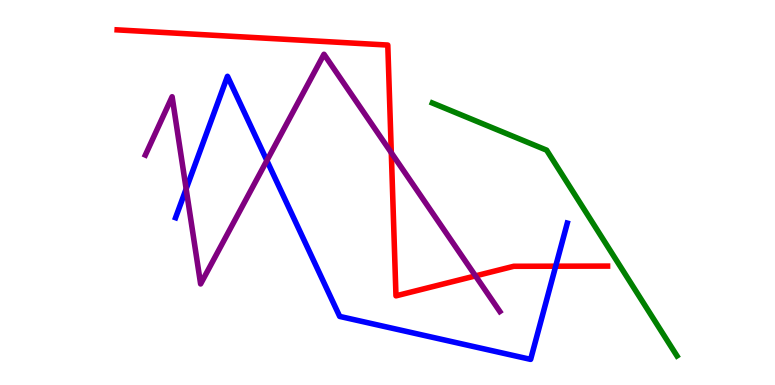[{'lines': ['blue', 'red'], 'intersections': [{'x': 7.17, 'y': 3.09}]}, {'lines': ['green', 'red'], 'intersections': []}, {'lines': ['purple', 'red'], 'intersections': [{'x': 5.05, 'y': 6.03}, {'x': 6.14, 'y': 2.83}]}, {'lines': ['blue', 'green'], 'intersections': []}, {'lines': ['blue', 'purple'], 'intersections': [{'x': 2.4, 'y': 5.09}, {'x': 3.44, 'y': 5.83}]}, {'lines': ['green', 'purple'], 'intersections': []}]